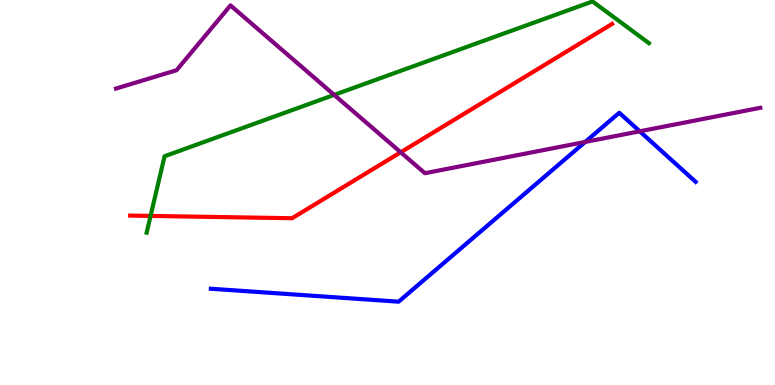[{'lines': ['blue', 'red'], 'intersections': []}, {'lines': ['green', 'red'], 'intersections': [{'x': 1.94, 'y': 4.39}]}, {'lines': ['purple', 'red'], 'intersections': [{'x': 5.17, 'y': 6.04}]}, {'lines': ['blue', 'green'], 'intersections': []}, {'lines': ['blue', 'purple'], 'intersections': [{'x': 7.55, 'y': 6.31}, {'x': 8.26, 'y': 6.59}]}, {'lines': ['green', 'purple'], 'intersections': [{'x': 4.31, 'y': 7.54}]}]